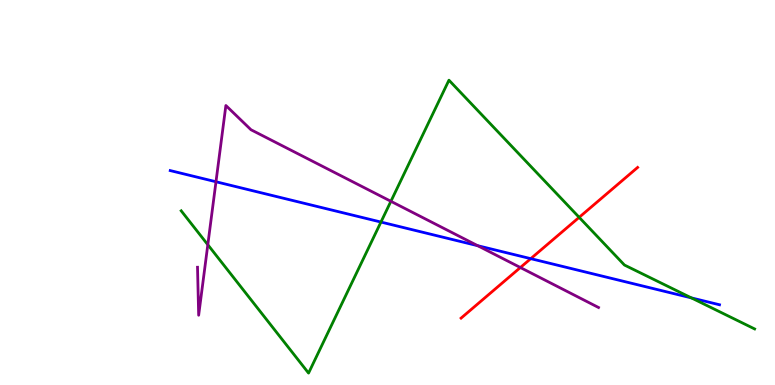[{'lines': ['blue', 'red'], 'intersections': [{'x': 6.85, 'y': 3.28}]}, {'lines': ['green', 'red'], 'intersections': [{'x': 7.47, 'y': 4.35}]}, {'lines': ['purple', 'red'], 'intersections': [{'x': 6.71, 'y': 3.05}]}, {'lines': ['blue', 'green'], 'intersections': [{'x': 4.92, 'y': 4.23}, {'x': 8.92, 'y': 2.26}]}, {'lines': ['blue', 'purple'], 'intersections': [{'x': 2.79, 'y': 5.28}, {'x': 6.16, 'y': 3.62}]}, {'lines': ['green', 'purple'], 'intersections': [{'x': 2.68, 'y': 3.64}, {'x': 5.04, 'y': 4.77}]}]